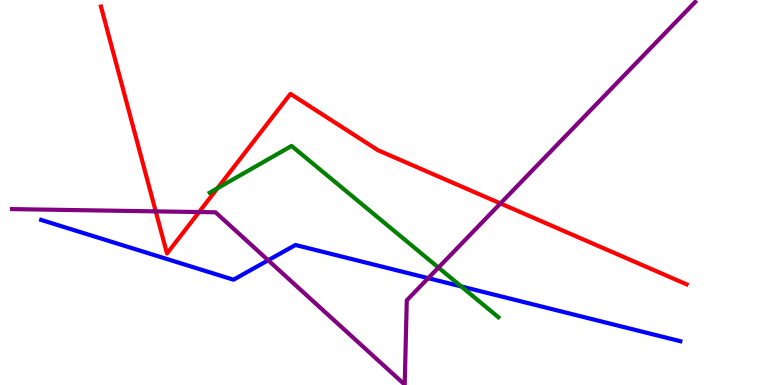[{'lines': ['blue', 'red'], 'intersections': []}, {'lines': ['green', 'red'], 'intersections': [{'x': 2.81, 'y': 5.11}]}, {'lines': ['purple', 'red'], 'intersections': [{'x': 2.01, 'y': 4.51}, {'x': 2.57, 'y': 4.49}, {'x': 6.46, 'y': 4.72}]}, {'lines': ['blue', 'green'], 'intersections': [{'x': 5.95, 'y': 2.56}]}, {'lines': ['blue', 'purple'], 'intersections': [{'x': 3.46, 'y': 3.24}, {'x': 5.53, 'y': 2.77}]}, {'lines': ['green', 'purple'], 'intersections': [{'x': 5.66, 'y': 3.05}]}]